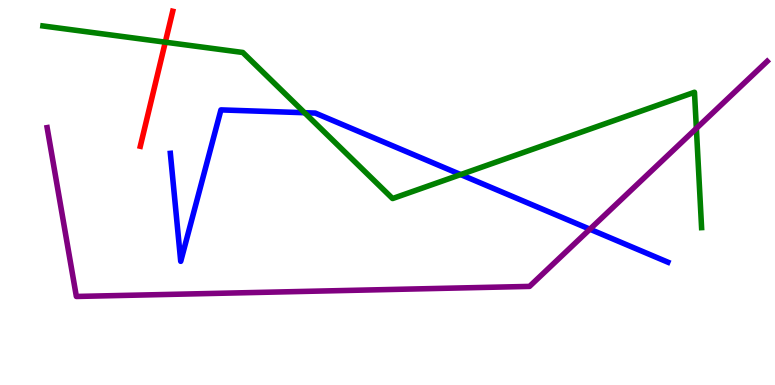[{'lines': ['blue', 'red'], 'intersections': []}, {'lines': ['green', 'red'], 'intersections': [{'x': 2.13, 'y': 8.9}]}, {'lines': ['purple', 'red'], 'intersections': []}, {'lines': ['blue', 'green'], 'intersections': [{'x': 3.93, 'y': 7.07}, {'x': 5.94, 'y': 5.47}]}, {'lines': ['blue', 'purple'], 'intersections': [{'x': 7.61, 'y': 4.05}]}, {'lines': ['green', 'purple'], 'intersections': [{'x': 8.99, 'y': 6.67}]}]